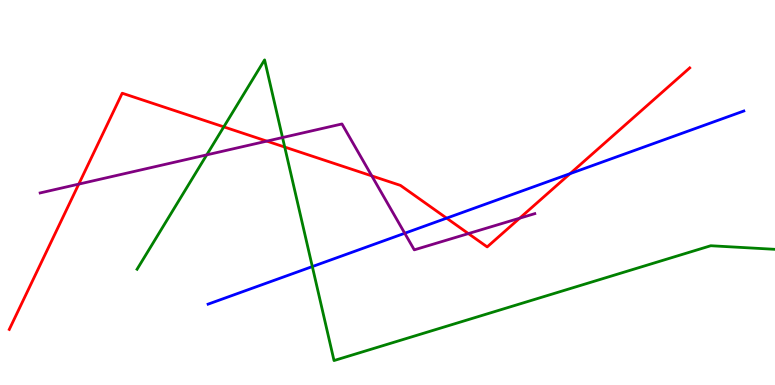[{'lines': ['blue', 'red'], 'intersections': [{'x': 5.76, 'y': 4.33}, {'x': 7.36, 'y': 5.49}]}, {'lines': ['green', 'red'], 'intersections': [{'x': 2.89, 'y': 6.7}, {'x': 3.67, 'y': 6.18}]}, {'lines': ['purple', 'red'], 'intersections': [{'x': 1.02, 'y': 5.22}, {'x': 3.44, 'y': 6.33}, {'x': 4.8, 'y': 5.43}, {'x': 6.04, 'y': 3.93}, {'x': 6.71, 'y': 4.33}]}, {'lines': ['blue', 'green'], 'intersections': [{'x': 4.03, 'y': 3.08}]}, {'lines': ['blue', 'purple'], 'intersections': [{'x': 5.22, 'y': 3.94}]}, {'lines': ['green', 'purple'], 'intersections': [{'x': 2.67, 'y': 5.98}, {'x': 3.65, 'y': 6.43}]}]